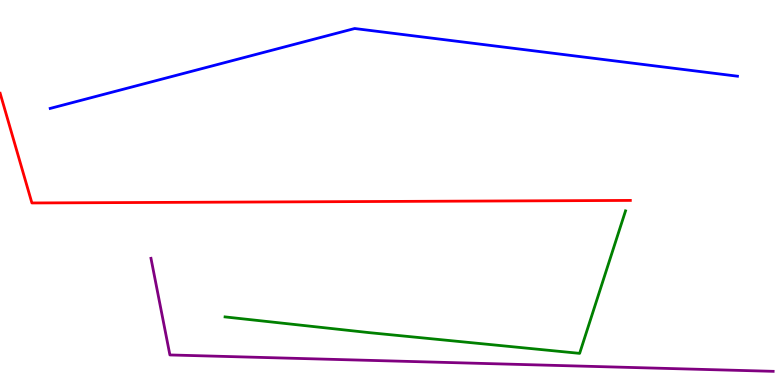[{'lines': ['blue', 'red'], 'intersections': []}, {'lines': ['green', 'red'], 'intersections': []}, {'lines': ['purple', 'red'], 'intersections': []}, {'lines': ['blue', 'green'], 'intersections': []}, {'lines': ['blue', 'purple'], 'intersections': []}, {'lines': ['green', 'purple'], 'intersections': []}]